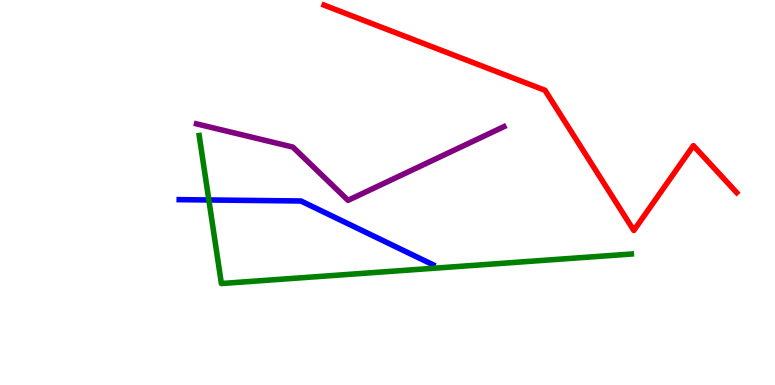[{'lines': ['blue', 'red'], 'intersections': []}, {'lines': ['green', 'red'], 'intersections': []}, {'lines': ['purple', 'red'], 'intersections': []}, {'lines': ['blue', 'green'], 'intersections': [{'x': 2.69, 'y': 4.81}]}, {'lines': ['blue', 'purple'], 'intersections': []}, {'lines': ['green', 'purple'], 'intersections': []}]